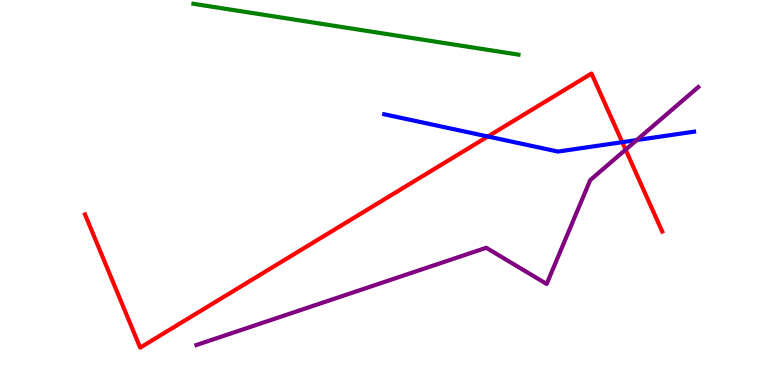[{'lines': ['blue', 'red'], 'intersections': [{'x': 6.29, 'y': 6.45}, {'x': 8.03, 'y': 6.31}]}, {'lines': ['green', 'red'], 'intersections': []}, {'lines': ['purple', 'red'], 'intersections': [{'x': 8.07, 'y': 6.11}]}, {'lines': ['blue', 'green'], 'intersections': []}, {'lines': ['blue', 'purple'], 'intersections': [{'x': 8.22, 'y': 6.36}]}, {'lines': ['green', 'purple'], 'intersections': []}]